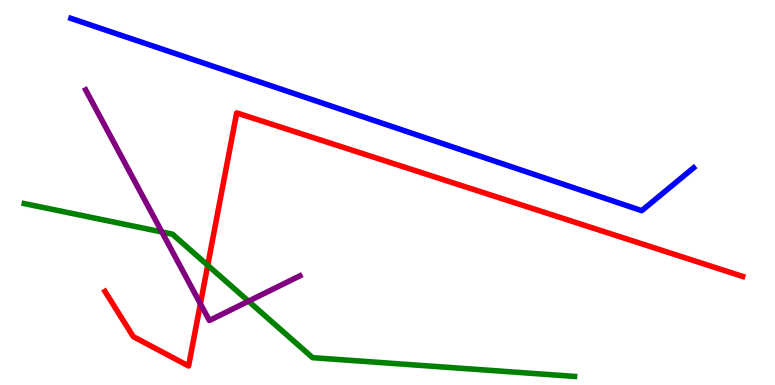[{'lines': ['blue', 'red'], 'intersections': []}, {'lines': ['green', 'red'], 'intersections': [{'x': 2.68, 'y': 3.11}]}, {'lines': ['purple', 'red'], 'intersections': [{'x': 2.59, 'y': 2.11}]}, {'lines': ['blue', 'green'], 'intersections': []}, {'lines': ['blue', 'purple'], 'intersections': []}, {'lines': ['green', 'purple'], 'intersections': [{'x': 2.09, 'y': 3.97}, {'x': 3.21, 'y': 2.18}]}]